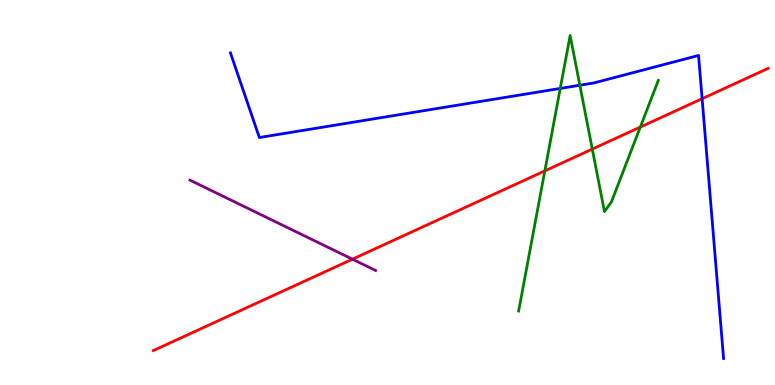[{'lines': ['blue', 'red'], 'intersections': [{'x': 9.06, 'y': 7.44}]}, {'lines': ['green', 'red'], 'intersections': [{'x': 7.03, 'y': 5.56}, {'x': 7.64, 'y': 6.13}, {'x': 8.26, 'y': 6.7}]}, {'lines': ['purple', 'red'], 'intersections': [{'x': 4.55, 'y': 3.27}]}, {'lines': ['blue', 'green'], 'intersections': [{'x': 7.23, 'y': 7.7}, {'x': 7.48, 'y': 7.79}]}, {'lines': ['blue', 'purple'], 'intersections': []}, {'lines': ['green', 'purple'], 'intersections': []}]